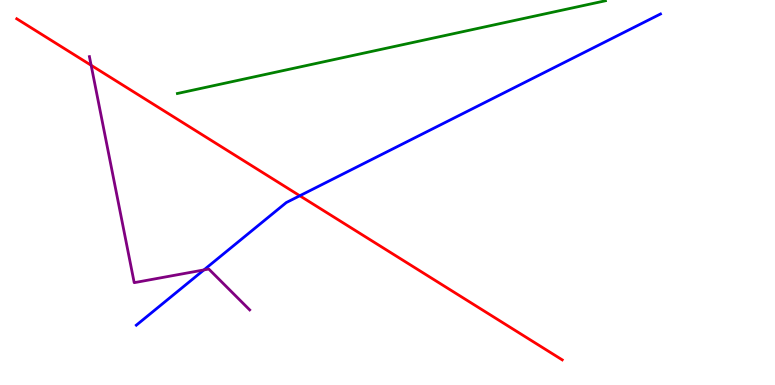[{'lines': ['blue', 'red'], 'intersections': [{'x': 3.87, 'y': 4.92}]}, {'lines': ['green', 'red'], 'intersections': []}, {'lines': ['purple', 'red'], 'intersections': [{'x': 1.18, 'y': 8.3}]}, {'lines': ['blue', 'green'], 'intersections': []}, {'lines': ['blue', 'purple'], 'intersections': [{'x': 2.63, 'y': 2.99}]}, {'lines': ['green', 'purple'], 'intersections': []}]